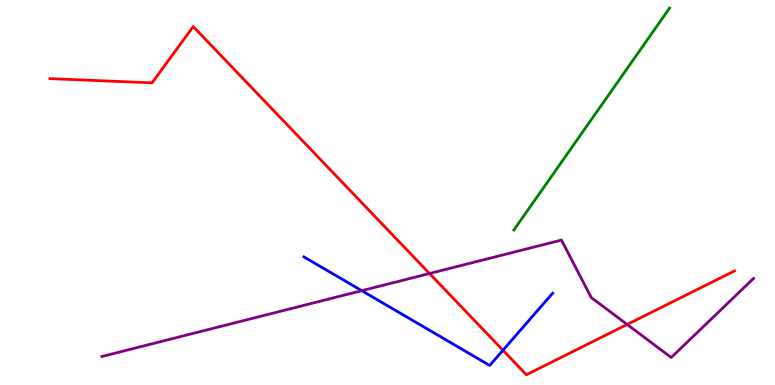[{'lines': ['blue', 'red'], 'intersections': [{'x': 6.49, 'y': 0.902}]}, {'lines': ['green', 'red'], 'intersections': []}, {'lines': ['purple', 'red'], 'intersections': [{'x': 5.54, 'y': 2.9}, {'x': 8.09, 'y': 1.57}]}, {'lines': ['blue', 'green'], 'intersections': []}, {'lines': ['blue', 'purple'], 'intersections': [{'x': 4.67, 'y': 2.45}]}, {'lines': ['green', 'purple'], 'intersections': []}]